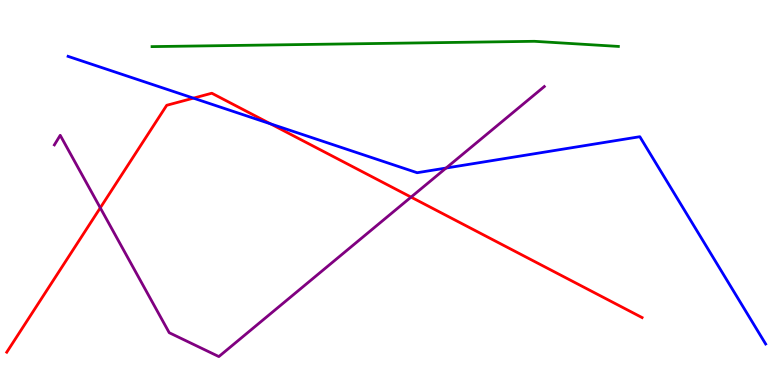[{'lines': ['blue', 'red'], 'intersections': [{'x': 2.5, 'y': 7.45}, {'x': 3.49, 'y': 6.78}]}, {'lines': ['green', 'red'], 'intersections': []}, {'lines': ['purple', 'red'], 'intersections': [{'x': 1.29, 'y': 4.6}, {'x': 5.3, 'y': 4.88}]}, {'lines': ['blue', 'green'], 'intersections': []}, {'lines': ['blue', 'purple'], 'intersections': [{'x': 5.76, 'y': 5.64}]}, {'lines': ['green', 'purple'], 'intersections': []}]